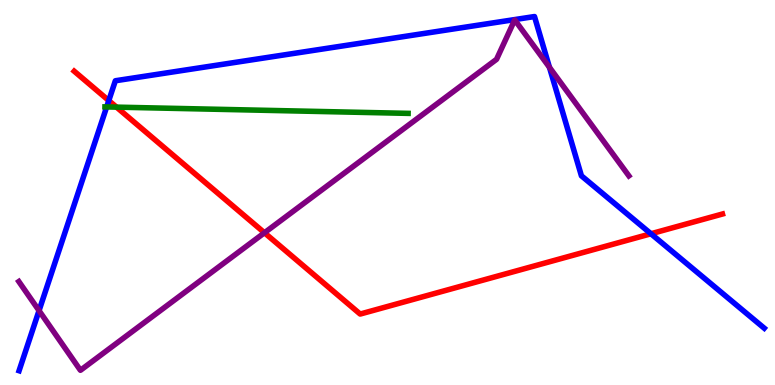[{'lines': ['blue', 'red'], 'intersections': [{'x': 1.4, 'y': 7.39}, {'x': 8.4, 'y': 3.93}]}, {'lines': ['green', 'red'], 'intersections': [{'x': 1.5, 'y': 7.22}]}, {'lines': ['purple', 'red'], 'intersections': [{'x': 3.41, 'y': 3.95}]}, {'lines': ['blue', 'green'], 'intersections': [{'x': 1.38, 'y': 7.22}]}, {'lines': ['blue', 'purple'], 'intersections': [{'x': 0.504, 'y': 1.93}, {'x': 7.09, 'y': 8.25}]}, {'lines': ['green', 'purple'], 'intersections': []}]